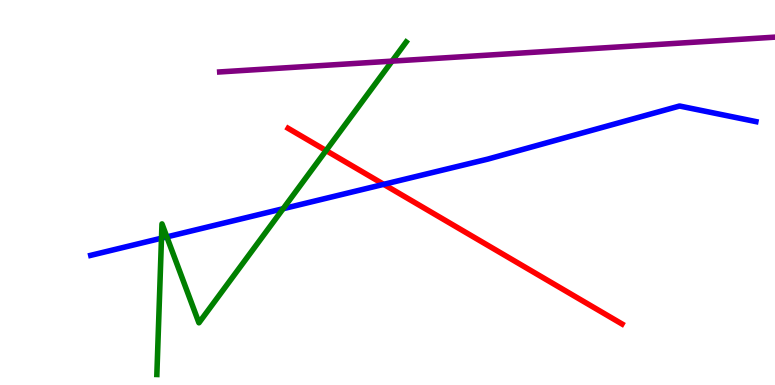[{'lines': ['blue', 'red'], 'intersections': [{'x': 4.95, 'y': 5.21}]}, {'lines': ['green', 'red'], 'intersections': [{'x': 4.21, 'y': 6.09}]}, {'lines': ['purple', 'red'], 'intersections': []}, {'lines': ['blue', 'green'], 'intersections': [{'x': 2.08, 'y': 3.81}, {'x': 2.15, 'y': 3.85}, {'x': 3.65, 'y': 4.58}]}, {'lines': ['blue', 'purple'], 'intersections': []}, {'lines': ['green', 'purple'], 'intersections': [{'x': 5.06, 'y': 8.41}]}]